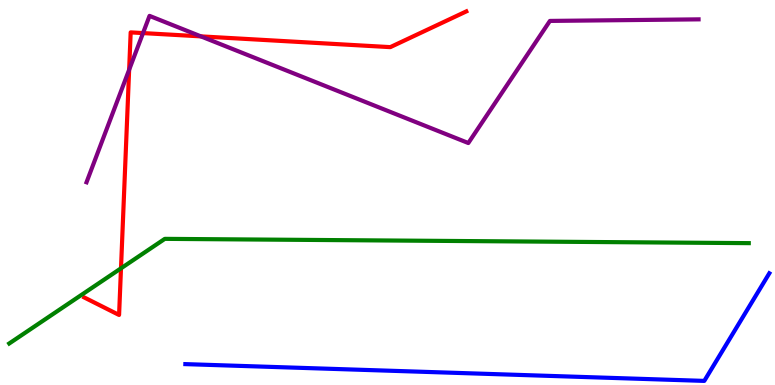[{'lines': ['blue', 'red'], 'intersections': []}, {'lines': ['green', 'red'], 'intersections': [{'x': 1.56, 'y': 3.03}]}, {'lines': ['purple', 'red'], 'intersections': [{'x': 1.67, 'y': 8.19}, {'x': 1.85, 'y': 9.14}, {'x': 2.59, 'y': 9.06}]}, {'lines': ['blue', 'green'], 'intersections': []}, {'lines': ['blue', 'purple'], 'intersections': []}, {'lines': ['green', 'purple'], 'intersections': []}]